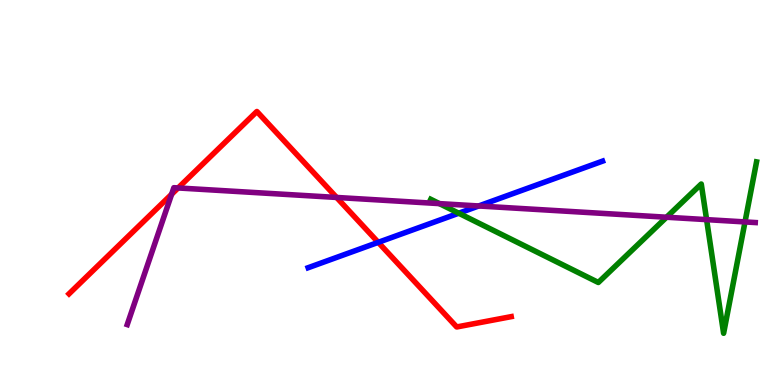[{'lines': ['blue', 'red'], 'intersections': [{'x': 4.88, 'y': 3.71}]}, {'lines': ['green', 'red'], 'intersections': []}, {'lines': ['purple', 'red'], 'intersections': [{'x': 2.21, 'y': 4.95}, {'x': 2.3, 'y': 5.12}, {'x': 4.34, 'y': 4.87}]}, {'lines': ['blue', 'green'], 'intersections': [{'x': 5.92, 'y': 4.46}]}, {'lines': ['blue', 'purple'], 'intersections': [{'x': 6.18, 'y': 4.65}]}, {'lines': ['green', 'purple'], 'intersections': [{'x': 5.67, 'y': 4.71}, {'x': 8.6, 'y': 4.36}, {'x': 9.12, 'y': 4.3}, {'x': 9.61, 'y': 4.24}]}]